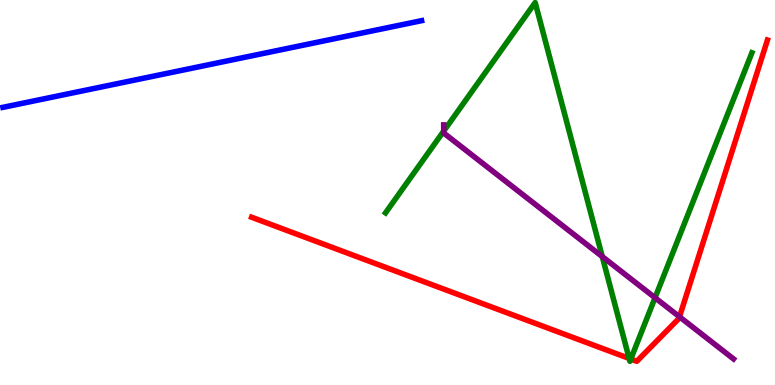[{'lines': ['blue', 'red'], 'intersections': []}, {'lines': ['green', 'red'], 'intersections': [{'x': 8.12, 'y': 0.69}, {'x': 8.14, 'y': 0.674}]}, {'lines': ['purple', 'red'], 'intersections': [{'x': 8.77, 'y': 1.77}]}, {'lines': ['blue', 'green'], 'intersections': []}, {'lines': ['blue', 'purple'], 'intersections': []}, {'lines': ['green', 'purple'], 'intersections': [{'x': 5.73, 'y': 6.6}, {'x': 7.77, 'y': 3.34}, {'x': 8.45, 'y': 2.27}]}]